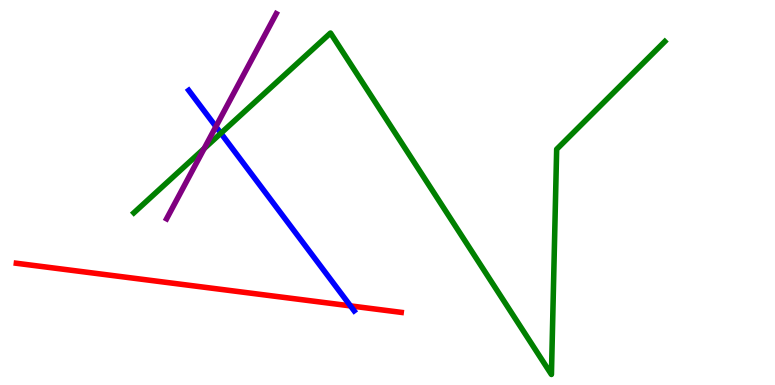[{'lines': ['blue', 'red'], 'intersections': [{'x': 4.52, 'y': 2.05}]}, {'lines': ['green', 'red'], 'intersections': []}, {'lines': ['purple', 'red'], 'intersections': []}, {'lines': ['blue', 'green'], 'intersections': [{'x': 2.85, 'y': 6.54}]}, {'lines': ['blue', 'purple'], 'intersections': [{'x': 2.79, 'y': 6.71}]}, {'lines': ['green', 'purple'], 'intersections': [{'x': 2.63, 'y': 6.14}]}]